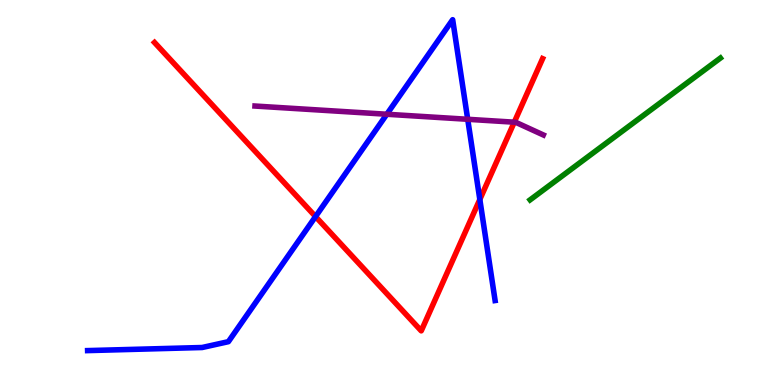[{'lines': ['blue', 'red'], 'intersections': [{'x': 4.07, 'y': 4.37}, {'x': 6.19, 'y': 4.82}]}, {'lines': ['green', 'red'], 'intersections': []}, {'lines': ['purple', 'red'], 'intersections': [{'x': 6.64, 'y': 6.83}]}, {'lines': ['blue', 'green'], 'intersections': []}, {'lines': ['blue', 'purple'], 'intersections': [{'x': 4.99, 'y': 7.03}, {'x': 6.03, 'y': 6.9}]}, {'lines': ['green', 'purple'], 'intersections': []}]